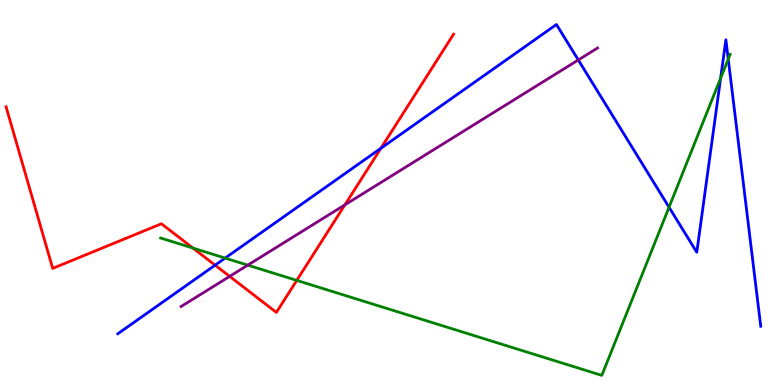[{'lines': ['blue', 'red'], 'intersections': [{'x': 2.78, 'y': 3.11}, {'x': 4.92, 'y': 6.15}]}, {'lines': ['green', 'red'], 'intersections': [{'x': 2.49, 'y': 3.56}, {'x': 3.83, 'y': 2.72}]}, {'lines': ['purple', 'red'], 'intersections': [{'x': 2.96, 'y': 2.82}, {'x': 4.45, 'y': 4.68}]}, {'lines': ['blue', 'green'], 'intersections': [{'x': 2.91, 'y': 3.3}, {'x': 8.63, 'y': 4.62}, {'x': 9.3, 'y': 7.97}, {'x': 9.4, 'y': 8.46}]}, {'lines': ['blue', 'purple'], 'intersections': [{'x': 7.46, 'y': 8.44}]}, {'lines': ['green', 'purple'], 'intersections': [{'x': 3.2, 'y': 3.11}]}]